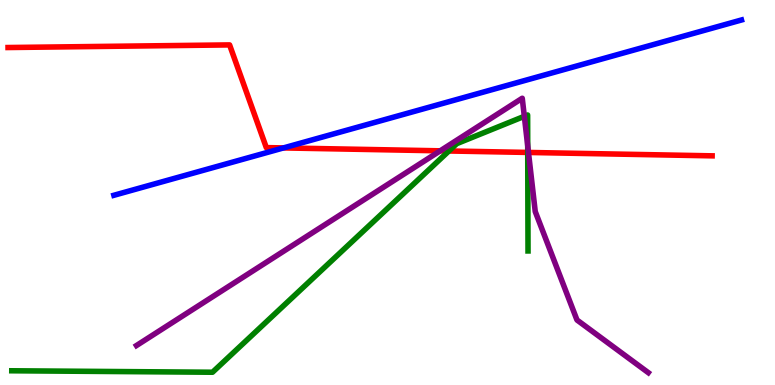[{'lines': ['blue', 'red'], 'intersections': [{'x': 3.66, 'y': 6.16}]}, {'lines': ['green', 'red'], 'intersections': [{'x': 5.79, 'y': 6.08}, {'x': 6.81, 'y': 6.04}]}, {'lines': ['purple', 'red'], 'intersections': [{'x': 5.68, 'y': 6.08}, {'x': 6.82, 'y': 6.04}]}, {'lines': ['blue', 'green'], 'intersections': []}, {'lines': ['blue', 'purple'], 'intersections': []}, {'lines': ['green', 'purple'], 'intersections': [{'x': 6.77, 'y': 6.98}, {'x': 6.81, 'y': 6.21}]}]